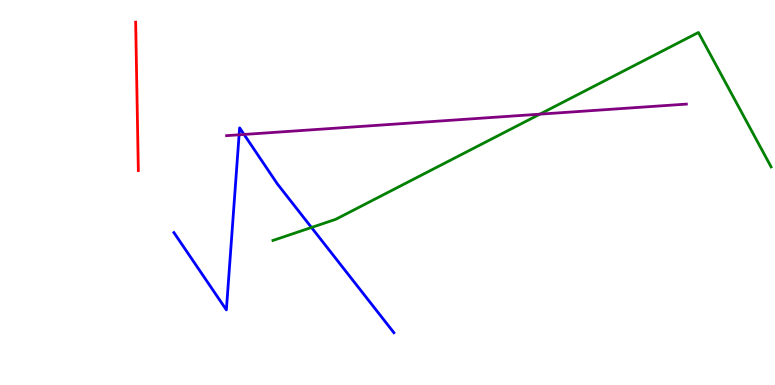[{'lines': ['blue', 'red'], 'intersections': []}, {'lines': ['green', 'red'], 'intersections': []}, {'lines': ['purple', 'red'], 'intersections': []}, {'lines': ['blue', 'green'], 'intersections': [{'x': 4.02, 'y': 4.09}]}, {'lines': ['blue', 'purple'], 'intersections': [{'x': 3.09, 'y': 6.5}, {'x': 3.15, 'y': 6.51}]}, {'lines': ['green', 'purple'], 'intersections': [{'x': 6.97, 'y': 7.03}]}]